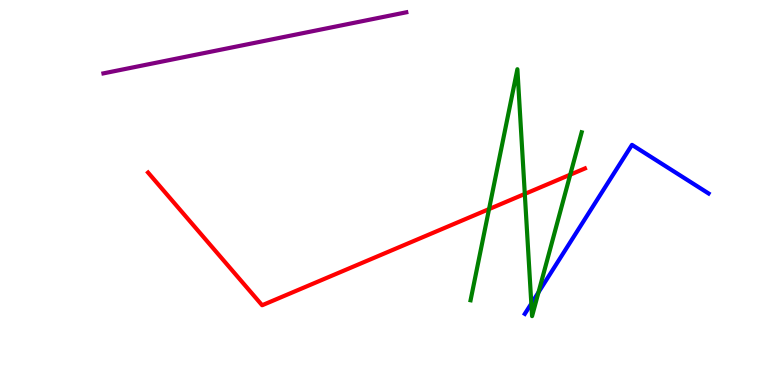[{'lines': ['blue', 'red'], 'intersections': []}, {'lines': ['green', 'red'], 'intersections': [{'x': 6.31, 'y': 4.57}, {'x': 6.77, 'y': 4.96}, {'x': 7.36, 'y': 5.46}]}, {'lines': ['purple', 'red'], 'intersections': []}, {'lines': ['blue', 'green'], 'intersections': [{'x': 6.86, 'y': 2.11}, {'x': 6.95, 'y': 2.41}]}, {'lines': ['blue', 'purple'], 'intersections': []}, {'lines': ['green', 'purple'], 'intersections': []}]